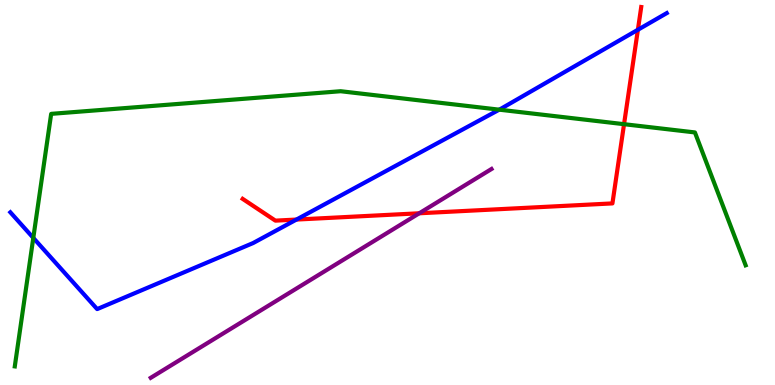[{'lines': ['blue', 'red'], 'intersections': [{'x': 3.83, 'y': 4.3}, {'x': 8.23, 'y': 9.23}]}, {'lines': ['green', 'red'], 'intersections': [{'x': 8.05, 'y': 6.77}]}, {'lines': ['purple', 'red'], 'intersections': [{'x': 5.41, 'y': 4.46}]}, {'lines': ['blue', 'green'], 'intersections': [{'x': 0.43, 'y': 3.82}, {'x': 6.44, 'y': 7.15}]}, {'lines': ['blue', 'purple'], 'intersections': []}, {'lines': ['green', 'purple'], 'intersections': []}]